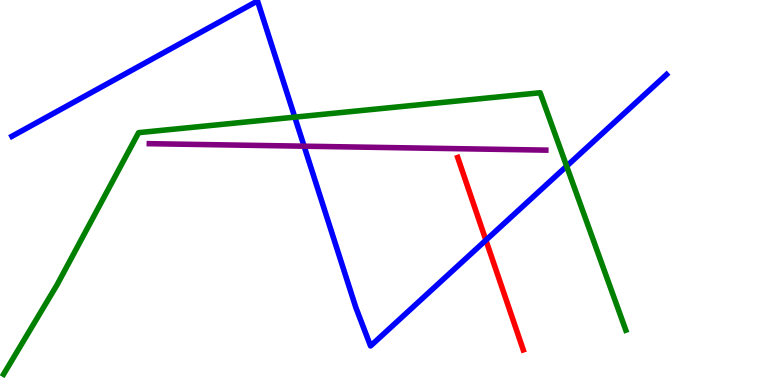[{'lines': ['blue', 'red'], 'intersections': [{'x': 6.27, 'y': 3.76}]}, {'lines': ['green', 'red'], 'intersections': []}, {'lines': ['purple', 'red'], 'intersections': []}, {'lines': ['blue', 'green'], 'intersections': [{'x': 3.8, 'y': 6.96}, {'x': 7.31, 'y': 5.68}]}, {'lines': ['blue', 'purple'], 'intersections': [{'x': 3.92, 'y': 6.2}]}, {'lines': ['green', 'purple'], 'intersections': []}]